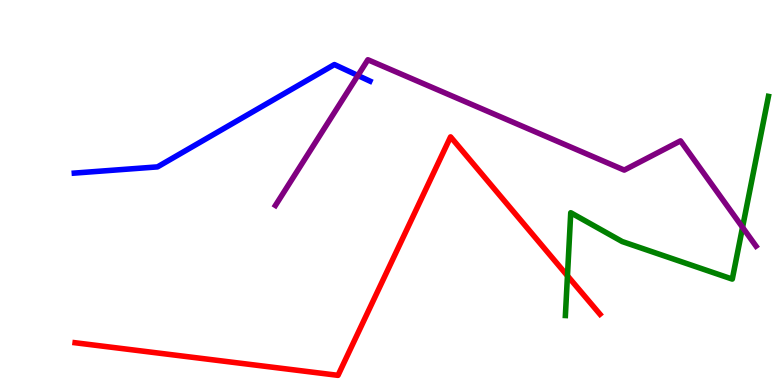[{'lines': ['blue', 'red'], 'intersections': []}, {'lines': ['green', 'red'], 'intersections': [{'x': 7.32, 'y': 2.84}]}, {'lines': ['purple', 'red'], 'intersections': []}, {'lines': ['blue', 'green'], 'intersections': []}, {'lines': ['blue', 'purple'], 'intersections': [{'x': 4.62, 'y': 8.04}]}, {'lines': ['green', 'purple'], 'intersections': [{'x': 9.58, 'y': 4.1}]}]